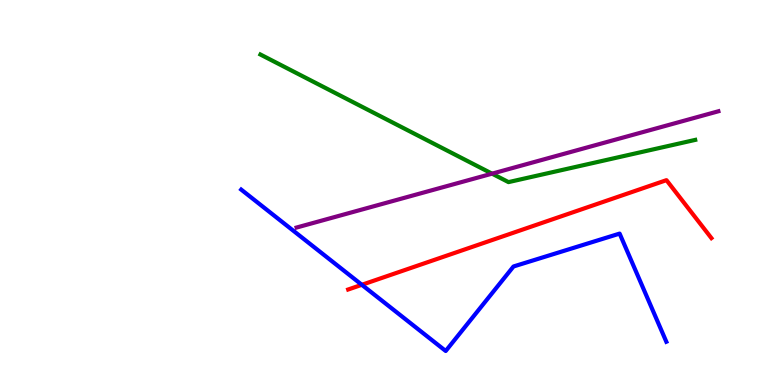[{'lines': ['blue', 'red'], 'intersections': [{'x': 4.67, 'y': 2.6}]}, {'lines': ['green', 'red'], 'intersections': []}, {'lines': ['purple', 'red'], 'intersections': []}, {'lines': ['blue', 'green'], 'intersections': []}, {'lines': ['blue', 'purple'], 'intersections': []}, {'lines': ['green', 'purple'], 'intersections': [{'x': 6.35, 'y': 5.49}]}]